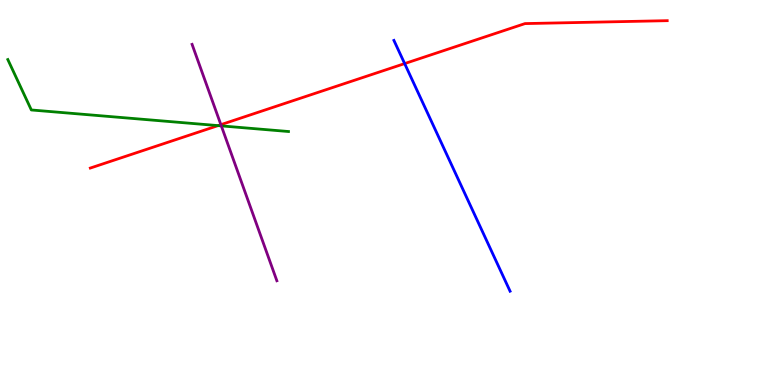[{'lines': ['blue', 'red'], 'intersections': [{'x': 5.22, 'y': 8.35}]}, {'lines': ['green', 'red'], 'intersections': [{'x': 2.81, 'y': 6.74}]}, {'lines': ['purple', 'red'], 'intersections': [{'x': 2.85, 'y': 6.76}]}, {'lines': ['blue', 'green'], 'intersections': []}, {'lines': ['blue', 'purple'], 'intersections': []}, {'lines': ['green', 'purple'], 'intersections': [{'x': 2.86, 'y': 6.73}]}]